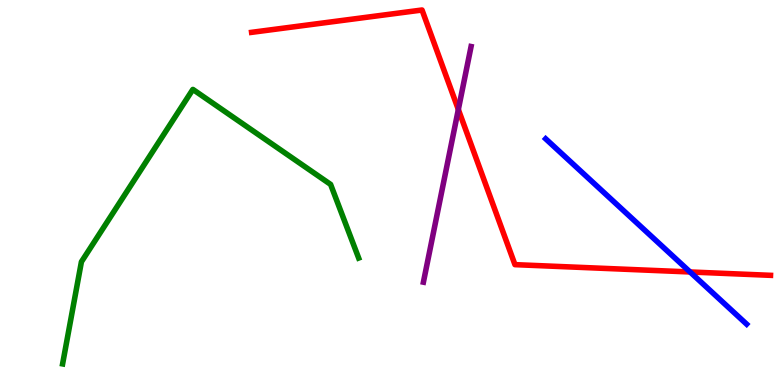[{'lines': ['blue', 'red'], 'intersections': [{'x': 8.9, 'y': 2.94}]}, {'lines': ['green', 'red'], 'intersections': []}, {'lines': ['purple', 'red'], 'intersections': [{'x': 5.91, 'y': 7.16}]}, {'lines': ['blue', 'green'], 'intersections': []}, {'lines': ['blue', 'purple'], 'intersections': []}, {'lines': ['green', 'purple'], 'intersections': []}]